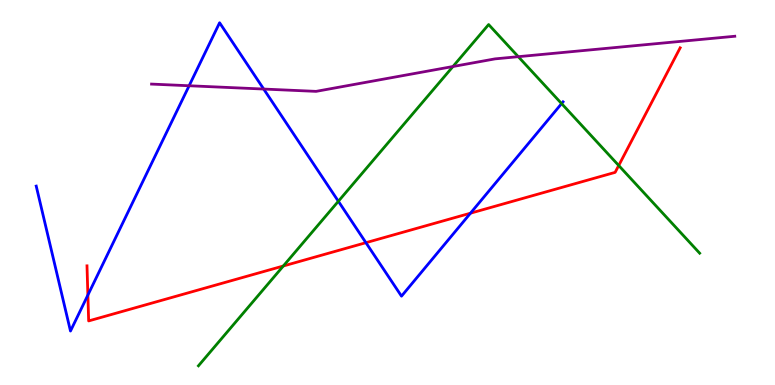[{'lines': ['blue', 'red'], 'intersections': [{'x': 1.13, 'y': 2.34}, {'x': 4.72, 'y': 3.7}, {'x': 6.07, 'y': 4.46}]}, {'lines': ['green', 'red'], 'intersections': [{'x': 3.66, 'y': 3.09}, {'x': 7.98, 'y': 5.7}]}, {'lines': ['purple', 'red'], 'intersections': []}, {'lines': ['blue', 'green'], 'intersections': [{'x': 4.37, 'y': 4.77}, {'x': 7.25, 'y': 7.31}]}, {'lines': ['blue', 'purple'], 'intersections': [{'x': 2.44, 'y': 7.77}, {'x': 3.4, 'y': 7.69}]}, {'lines': ['green', 'purple'], 'intersections': [{'x': 5.84, 'y': 8.27}, {'x': 6.69, 'y': 8.53}]}]